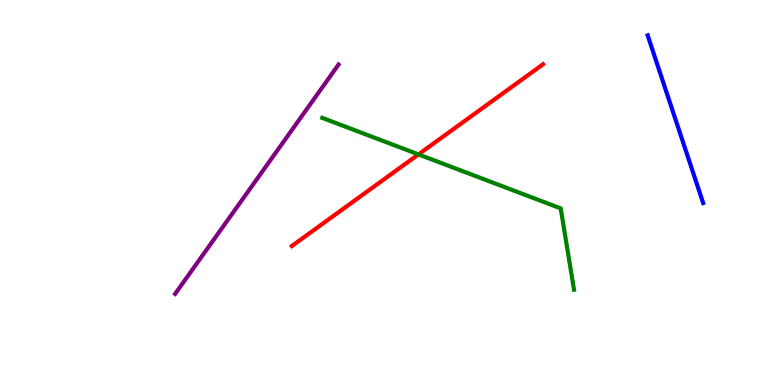[{'lines': ['blue', 'red'], 'intersections': []}, {'lines': ['green', 'red'], 'intersections': [{'x': 5.4, 'y': 5.99}]}, {'lines': ['purple', 'red'], 'intersections': []}, {'lines': ['blue', 'green'], 'intersections': []}, {'lines': ['blue', 'purple'], 'intersections': []}, {'lines': ['green', 'purple'], 'intersections': []}]